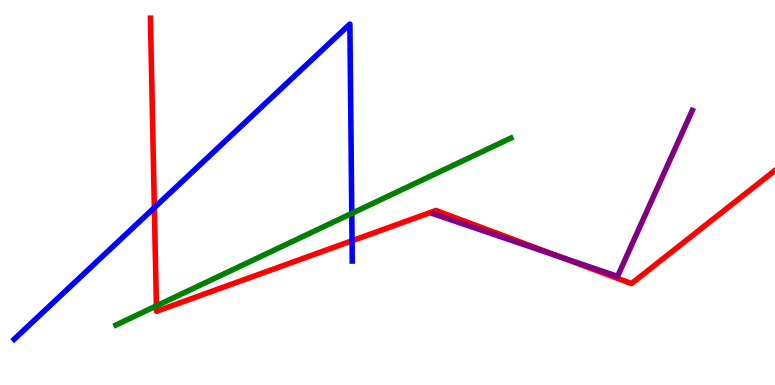[{'lines': ['blue', 'red'], 'intersections': [{'x': 1.99, 'y': 4.61}, {'x': 4.54, 'y': 3.75}]}, {'lines': ['green', 'red'], 'intersections': [{'x': 2.02, 'y': 2.05}]}, {'lines': ['purple', 'red'], 'intersections': [{'x': 7.22, 'y': 3.33}]}, {'lines': ['blue', 'green'], 'intersections': [{'x': 4.54, 'y': 4.46}]}, {'lines': ['blue', 'purple'], 'intersections': []}, {'lines': ['green', 'purple'], 'intersections': []}]